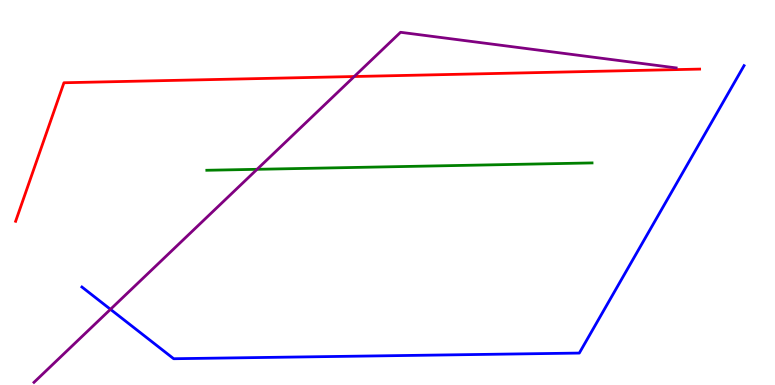[{'lines': ['blue', 'red'], 'intersections': []}, {'lines': ['green', 'red'], 'intersections': []}, {'lines': ['purple', 'red'], 'intersections': [{'x': 4.57, 'y': 8.01}]}, {'lines': ['blue', 'green'], 'intersections': []}, {'lines': ['blue', 'purple'], 'intersections': [{'x': 1.43, 'y': 1.97}]}, {'lines': ['green', 'purple'], 'intersections': [{'x': 3.32, 'y': 5.6}]}]